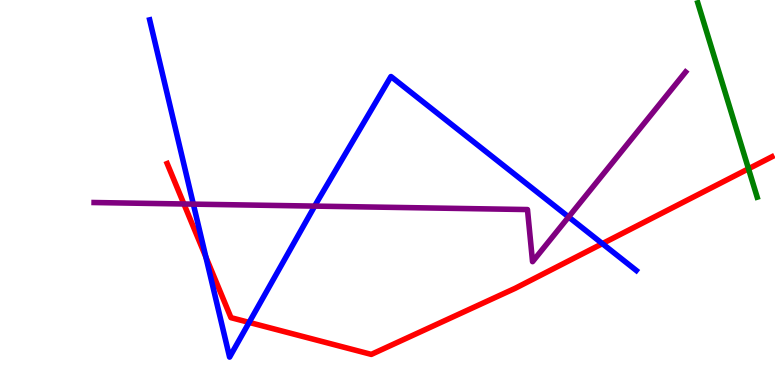[{'lines': ['blue', 'red'], 'intersections': [{'x': 2.66, 'y': 3.32}, {'x': 3.21, 'y': 1.63}, {'x': 7.77, 'y': 3.67}]}, {'lines': ['green', 'red'], 'intersections': [{'x': 9.66, 'y': 5.62}]}, {'lines': ['purple', 'red'], 'intersections': [{'x': 2.37, 'y': 4.7}]}, {'lines': ['blue', 'green'], 'intersections': []}, {'lines': ['blue', 'purple'], 'intersections': [{'x': 2.49, 'y': 4.7}, {'x': 4.06, 'y': 4.65}, {'x': 7.34, 'y': 4.36}]}, {'lines': ['green', 'purple'], 'intersections': []}]